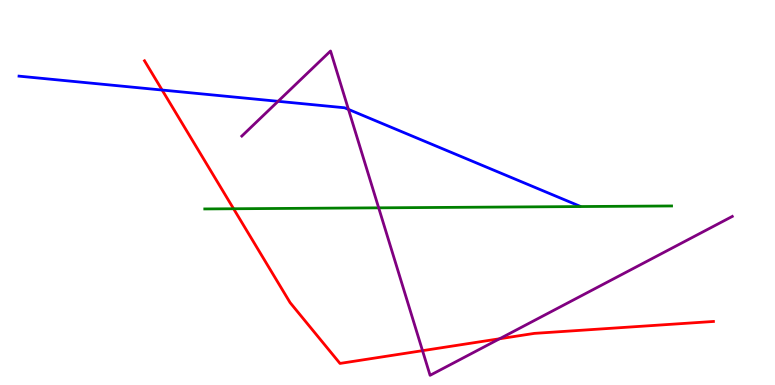[{'lines': ['blue', 'red'], 'intersections': [{'x': 2.09, 'y': 7.66}]}, {'lines': ['green', 'red'], 'intersections': [{'x': 3.01, 'y': 4.58}]}, {'lines': ['purple', 'red'], 'intersections': [{'x': 5.45, 'y': 0.892}, {'x': 6.45, 'y': 1.2}]}, {'lines': ['blue', 'green'], 'intersections': []}, {'lines': ['blue', 'purple'], 'intersections': [{'x': 3.59, 'y': 7.37}, {'x': 4.5, 'y': 7.16}]}, {'lines': ['green', 'purple'], 'intersections': [{'x': 4.89, 'y': 4.6}]}]